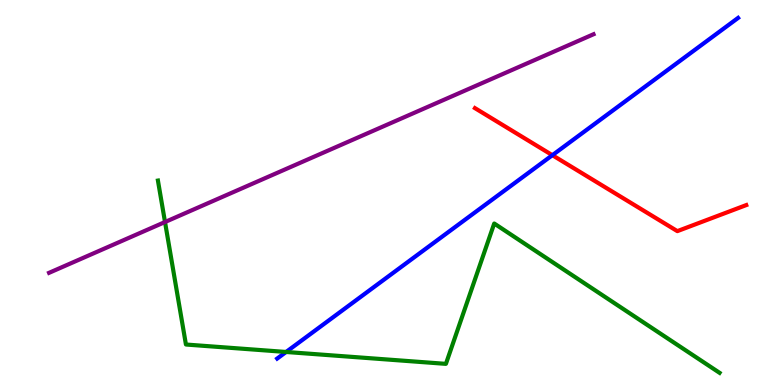[{'lines': ['blue', 'red'], 'intersections': [{'x': 7.13, 'y': 5.97}]}, {'lines': ['green', 'red'], 'intersections': []}, {'lines': ['purple', 'red'], 'intersections': []}, {'lines': ['blue', 'green'], 'intersections': [{'x': 3.69, 'y': 0.858}]}, {'lines': ['blue', 'purple'], 'intersections': []}, {'lines': ['green', 'purple'], 'intersections': [{'x': 2.13, 'y': 4.23}]}]